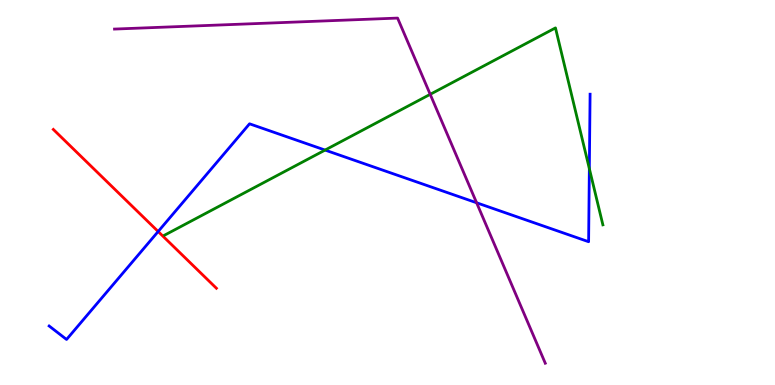[{'lines': ['blue', 'red'], 'intersections': [{'x': 2.04, 'y': 3.99}]}, {'lines': ['green', 'red'], 'intersections': []}, {'lines': ['purple', 'red'], 'intersections': []}, {'lines': ['blue', 'green'], 'intersections': [{'x': 4.19, 'y': 6.1}, {'x': 7.6, 'y': 5.62}]}, {'lines': ['blue', 'purple'], 'intersections': [{'x': 6.15, 'y': 4.73}]}, {'lines': ['green', 'purple'], 'intersections': [{'x': 5.55, 'y': 7.55}]}]